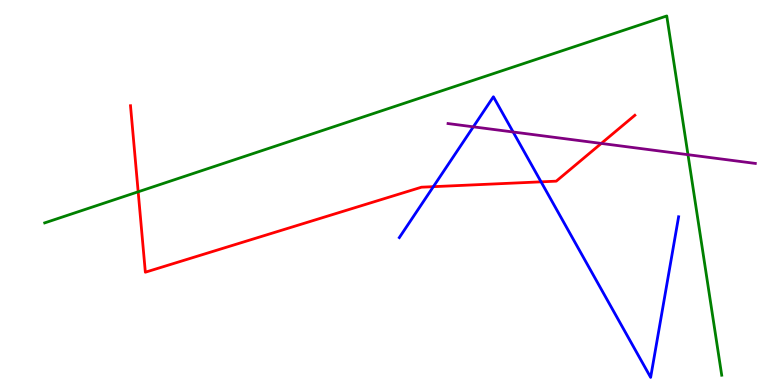[{'lines': ['blue', 'red'], 'intersections': [{'x': 5.59, 'y': 5.15}, {'x': 6.98, 'y': 5.28}]}, {'lines': ['green', 'red'], 'intersections': [{'x': 1.78, 'y': 5.02}]}, {'lines': ['purple', 'red'], 'intersections': [{'x': 7.76, 'y': 6.27}]}, {'lines': ['blue', 'green'], 'intersections': []}, {'lines': ['blue', 'purple'], 'intersections': [{'x': 6.11, 'y': 6.71}, {'x': 6.62, 'y': 6.57}]}, {'lines': ['green', 'purple'], 'intersections': [{'x': 8.88, 'y': 5.98}]}]